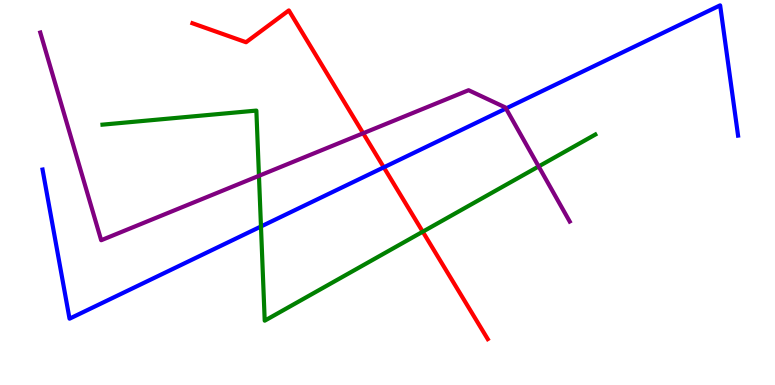[{'lines': ['blue', 'red'], 'intersections': [{'x': 4.95, 'y': 5.65}]}, {'lines': ['green', 'red'], 'intersections': [{'x': 5.45, 'y': 3.98}]}, {'lines': ['purple', 'red'], 'intersections': [{'x': 4.69, 'y': 6.54}]}, {'lines': ['blue', 'green'], 'intersections': [{'x': 3.37, 'y': 4.12}]}, {'lines': ['blue', 'purple'], 'intersections': [{'x': 6.53, 'y': 7.18}]}, {'lines': ['green', 'purple'], 'intersections': [{'x': 3.34, 'y': 5.43}, {'x': 6.95, 'y': 5.68}]}]